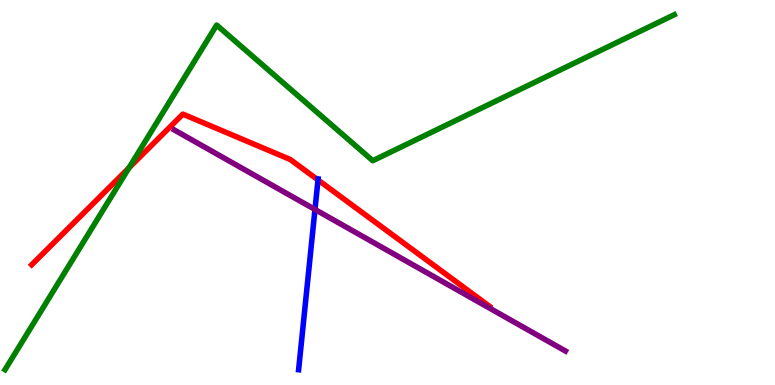[{'lines': ['blue', 'red'], 'intersections': [{'x': 4.1, 'y': 5.33}]}, {'lines': ['green', 'red'], 'intersections': [{'x': 1.66, 'y': 5.64}]}, {'lines': ['purple', 'red'], 'intersections': []}, {'lines': ['blue', 'green'], 'intersections': []}, {'lines': ['blue', 'purple'], 'intersections': [{'x': 4.06, 'y': 4.56}]}, {'lines': ['green', 'purple'], 'intersections': []}]